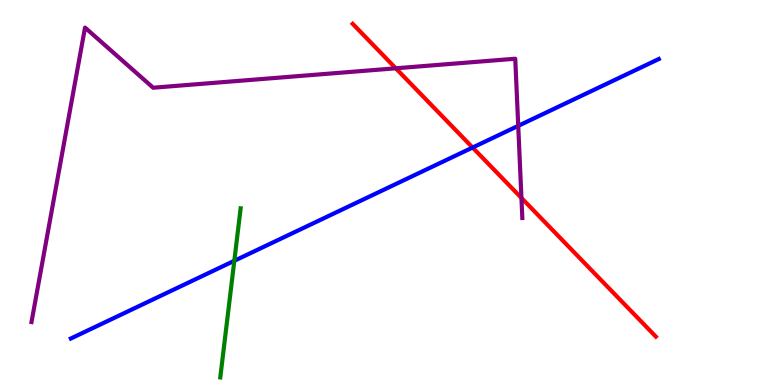[{'lines': ['blue', 'red'], 'intersections': [{'x': 6.1, 'y': 6.17}]}, {'lines': ['green', 'red'], 'intersections': []}, {'lines': ['purple', 'red'], 'intersections': [{'x': 5.11, 'y': 8.23}, {'x': 6.73, 'y': 4.86}]}, {'lines': ['blue', 'green'], 'intersections': [{'x': 3.02, 'y': 3.23}]}, {'lines': ['blue', 'purple'], 'intersections': [{'x': 6.69, 'y': 6.73}]}, {'lines': ['green', 'purple'], 'intersections': []}]